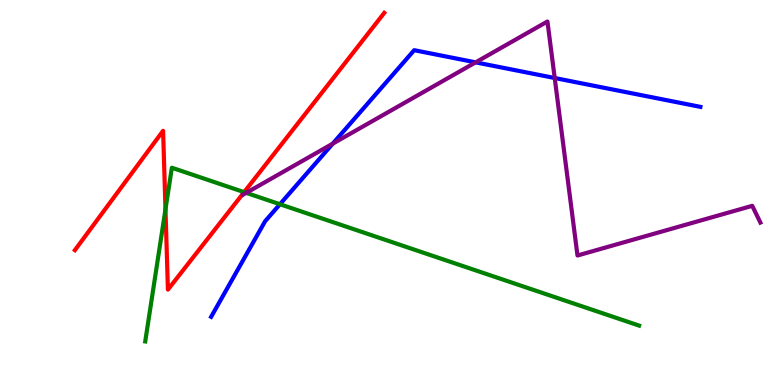[{'lines': ['blue', 'red'], 'intersections': []}, {'lines': ['green', 'red'], 'intersections': [{'x': 2.14, 'y': 4.56}, {'x': 3.15, 'y': 5.01}]}, {'lines': ['purple', 'red'], 'intersections': []}, {'lines': ['blue', 'green'], 'intersections': [{'x': 3.61, 'y': 4.69}]}, {'lines': ['blue', 'purple'], 'intersections': [{'x': 4.29, 'y': 6.27}, {'x': 6.14, 'y': 8.38}, {'x': 7.16, 'y': 7.97}]}, {'lines': ['green', 'purple'], 'intersections': [{'x': 3.18, 'y': 4.99}]}]